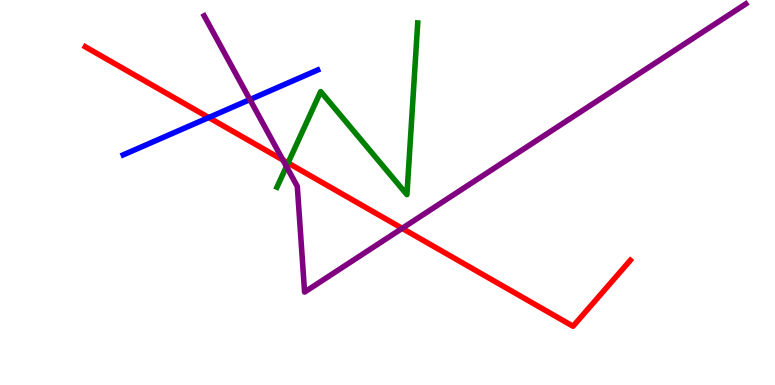[{'lines': ['blue', 'red'], 'intersections': [{'x': 2.69, 'y': 6.95}]}, {'lines': ['green', 'red'], 'intersections': [{'x': 3.72, 'y': 5.77}]}, {'lines': ['purple', 'red'], 'intersections': [{'x': 3.65, 'y': 5.84}, {'x': 5.19, 'y': 4.07}]}, {'lines': ['blue', 'green'], 'intersections': []}, {'lines': ['blue', 'purple'], 'intersections': [{'x': 3.22, 'y': 7.41}]}, {'lines': ['green', 'purple'], 'intersections': [{'x': 3.7, 'y': 5.68}]}]